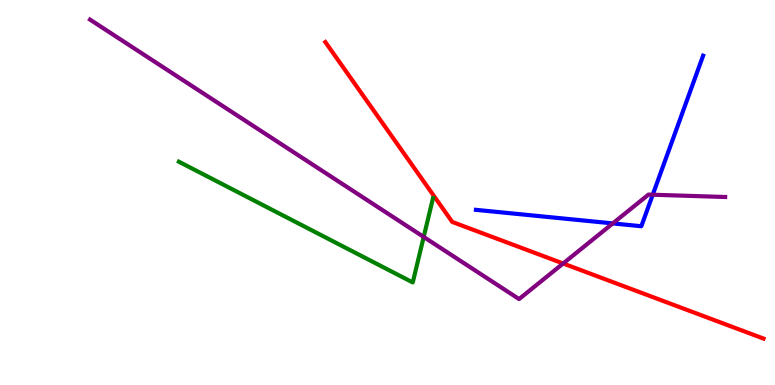[{'lines': ['blue', 'red'], 'intersections': []}, {'lines': ['green', 'red'], 'intersections': []}, {'lines': ['purple', 'red'], 'intersections': [{'x': 7.27, 'y': 3.16}]}, {'lines': ['blue', 'green'], 'intersections': []}, {'lines': ['blue', 'purple'], 'intersections': [{'x': 7.91, 'y': 4.2}, {'x': 8.42, 'y': 4.94}]}, {'lines': ['green', 'purple'], 'intersections': [{'x': 5.47, 'y': 3.85}]}]